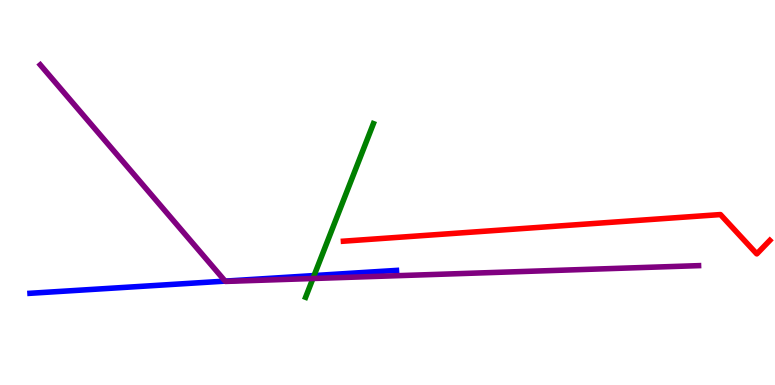[{'lines': ['blue', 'red'], 'intersections': []}, {'lines': ['green', 'red'], 'intersections': []}, {'lines': ['purple', 'red'], 'intersections': []}, {'lines': ['blue', 'green'], 'intersections': [{'x': 4.05, 'y': 2.84}]}, {'lines': ['blue', 'purple'], 'intersections': [{'x': 2.91, 'y': 2.7}]}, {'lines': ['green', 'purple'], 'intersections': [{'x': 4.04, 'y': 2.77}]}]